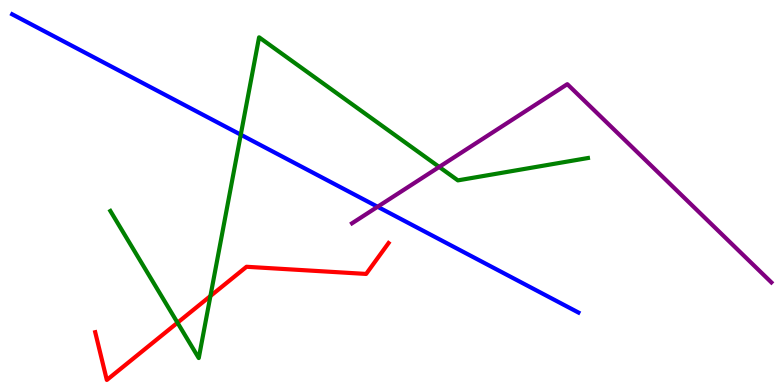[{'lines': ['blue', 'red'], 'intersections': []}, {'lines': ['green', 'red'], 'intersections': [{'x': 2.29, 'y': 1.62}, {'x': 2.72, 'y': 2.31}]}, {'lines': ['purple', 'red'], 'intersections': []}, {'lines': ['blue', 'green'], 'intersections': [{'x': 3.11, 'y': 6.5}]}, {'lines': ['blue', 'purple'], 'intersections': [{'x': 4.87, 'y': 4.63}]}, {'lines': ['green', 'purple'], 'intersections': [{'x': 5.67, 'y': 5.66}]}]